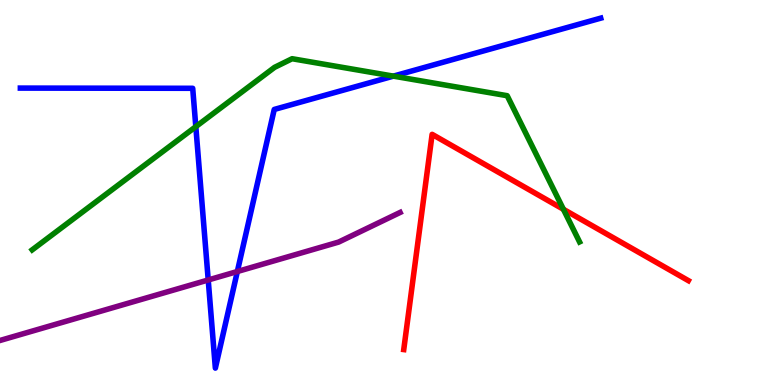[{'lines': ['blue', 'red'], 'intersections': []}, {'lines': ['green', 'red'], 'intersections': [{'x': 7.27, 'y': 4.56}]}, {'lines': ['purple', 'red'], 'intersections': []}, {'lines': ['blue', 'green'], 'intersections': [{'x': 2.53, 'y': 6.71}, {'x': 5.08, 'y': 8.02}]}, {'lines': ['blue', 'purple'], 'intersections': [{'x': 2.69, 'y': 2.73}, {'x': 3.06, 'y': 2.95}]}, {'lines': ['green', 'purple'], 'intersections': []}]